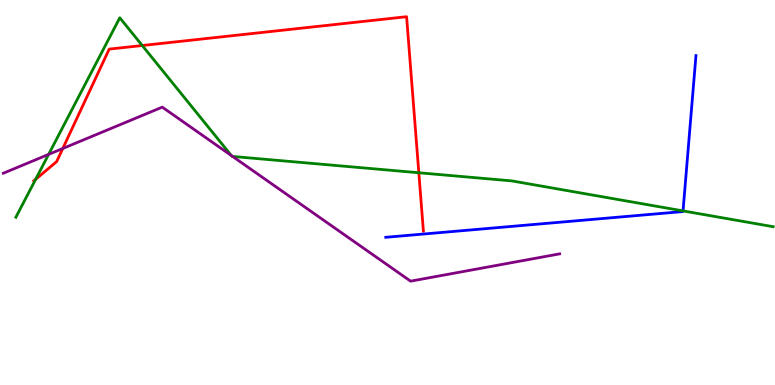[{'lines': ['blue', 'red'], 'intersections': []}, {'lines': ['green', 'red'], 'intersections': [{'x': 0.46, 'y': 5.34}, {'x': 1.84, 'y': 8.82}, {'x': 5.4, 'y': 5.51}]}, {'lines': ['purple', 'red'], 'intersections': [{'x': 0.81, 'y': 6.14}]}, {'lines': ['blue', 'green'], 'intersections': [{'x': 8.81, 'y': 4.52}]}, {'lines': ['blue', 'purple'], 'intersections': []}, {'lines': ['green', 'purple'], 'intersections': [{'x': 0.627, 'y': 5.99}, {'x': 2.99, 'y': 5.96}, {'x': 3.0, 'y': 5.94}]}]